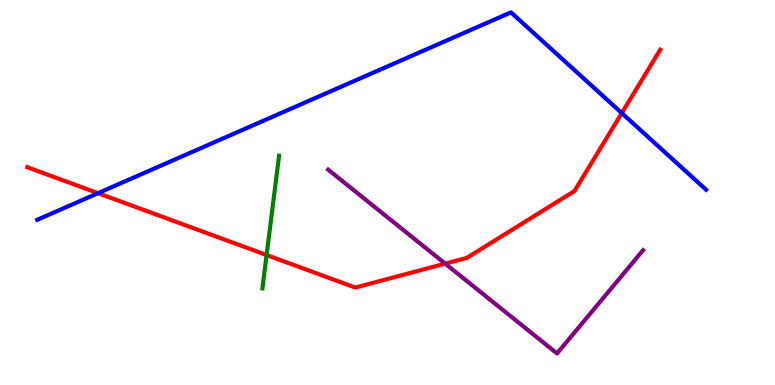[{'lines': ['blue', 'red'], 'intersections': [{'x': 1.26, 'y': 4.98}, {'x': 8.02, 'y': 7.06}]}, {'lines': ['green', 'red'], 'intersections': [{'x': 3.44, 'y': 3.38}]}, {'lines': ['purple', 'red'], 'intersections': [{'x': 5.74, 'y': 3.15}]}, {'lines': ['blue', 'green'], 'intersections': []}, {'lines': ['blue', 'purple'], 'intersections': []}, {'lines': ['green', 'purple'], 'intersections': []}]